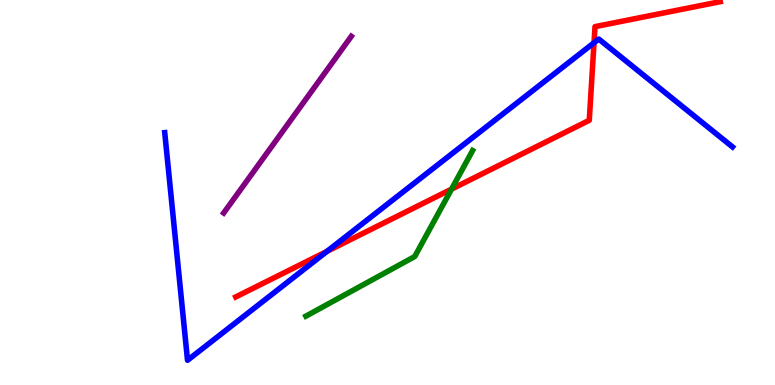[{'lines': ['blue', 'red'], 'intersections': [{'x': 4.22, 'y': 3.47}, {'x': 7.66, 'y': 8.89}]}, {'lines': ['green', 'red'], 'intersections': [{'x': 5.83, 'y': 5.09}]}, {'lines': ['purple', 'red'], 'intersections': []}, {'lines': ['blue', 'green'], 'intersections': []}, {'lines': ['blue', 'purple'], 'intersections': []}, {'lines': ['green', 'purple'], 'intersections': []}]